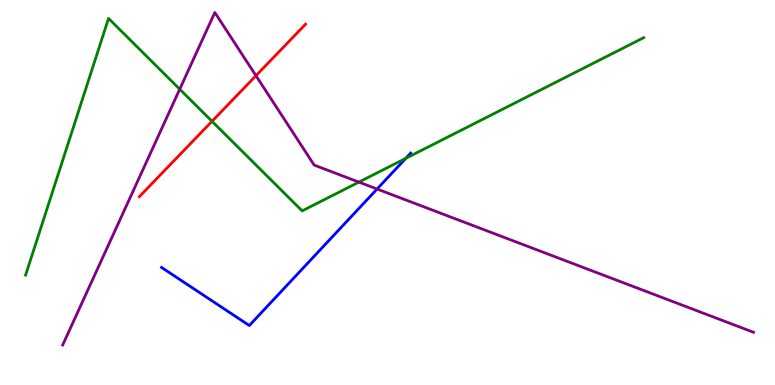[{'lines': ['blue', 'red'], 'intersections': []}, {'lines': ['green', 'red'], 'intersections': [{'x': 2.74, 'y': 6.85}]}, {'lines': ['purple', 'red'], 'intersections': [{'x': 3.3, 'y': 8.03}]}, {'lines': ['blue', 'green'], 'intersections': [{'x': 5.24, 'y': 5.89}]}, {'lines': ['blue', 'purple'], 'intersections': [{'x': 4.87, 'y': 5.09}]}, {'lines': ['green', 'purple'], 'intersections': [{'x': 2.32, 'y': 7.68}, {'x': 4.63, 'y': 5.27}]}]